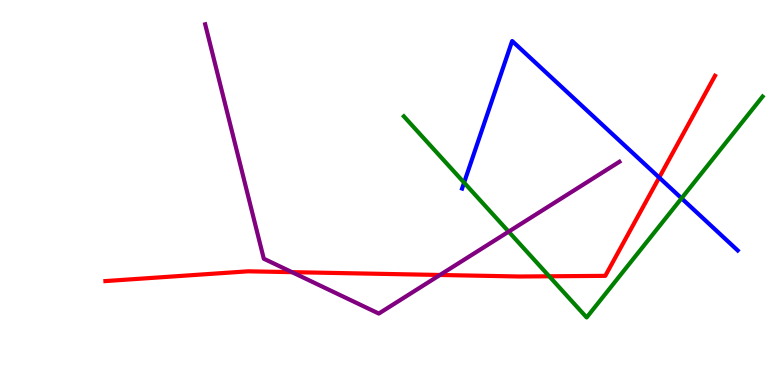[{'lines': ['blue', 'red'], 'intersections': [{'x': 8.51, 'y': 5.39}]}, {'lines': ['green', 'red'], 'intersections': [{'x': 7.09, 'y': 2.82}]}, {'lines': ['purple', 'red'], 'intersections': [{'x': 3.77, 'y': 2.93}, {'x': 5.68, 'y': 2.86}]}, {'lines': ['blue', 'green'], 'intersections': [{'x': 5.99, 'y': 5.26}, {'x': 8.79, 'y': 4.85}]}, {'lines': ['blue', 'purple'], 'intersections': []}, {'lines': ['green', 'purple'], 'intersections': [{'x': 6.56, 'y': 3.98}]}]